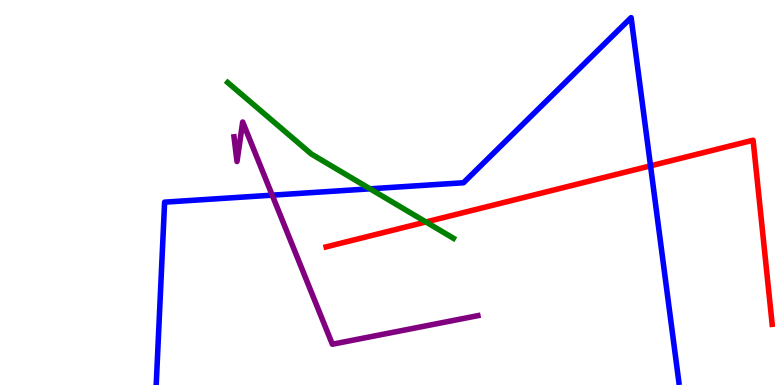[{'lines': ['blue', 'red'], 'intersections': [{'x': 8.39, 'y': 5.69}]}, {'lines': ['green', 'red'], 'intersections': [{'x': 5.5, 'y': 4.23}]}, {'lines': ['purple', 'red'], 'intersections': []}, {'lines': ['blue', 'green'], 'intersections': [{'x': 4.77, 'y': 5.1}]}, {'lines': ['blue', 'purple'], 'intersections': [{'x': 3.51, 'y': 4.93}]}, {'lines': ['green', 'purple'], 'intersections': []}]